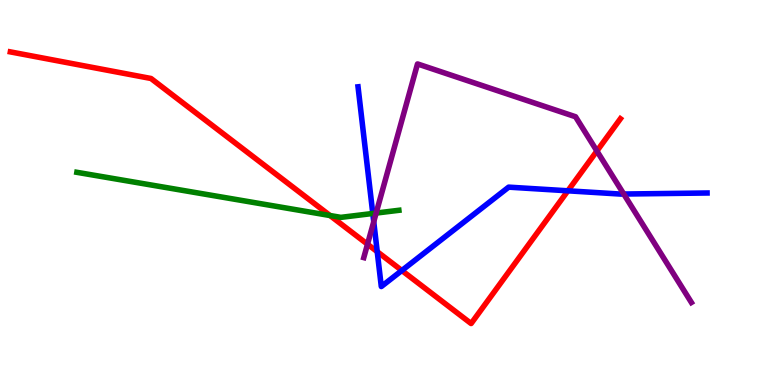[{'lines': ['blue', 'red'], 'intersections': [{'x': 4.87, 'y': 3.46}, {'x': 5.19, 'y': 2.97}, {'x': 7.33, 'y': 5.04}]}, {'lines': ['green', 'red'], 'intersections': [{'x': 4.26, 'y': 4.4}]}, {'lines': ['purple', 'red'], 'intersections': [{'x': 4.74, 'y': 3.66}, {'x': 7.7, 'y': 6.08}]}, {'lines': ['blue', 'green'], 'intersections': [{'x': 4.81, 'y': 4.46}]}, {'lines': ['blue', 'purple'], 'intersections': [{'x': 4.82, 'y': 4.24}, {'x': 8.05, 'y': 4.96}]}, {'lines': ['green', 'purple'], 'intersections': [{'x': 4.85, 'y': 4.47}]}]